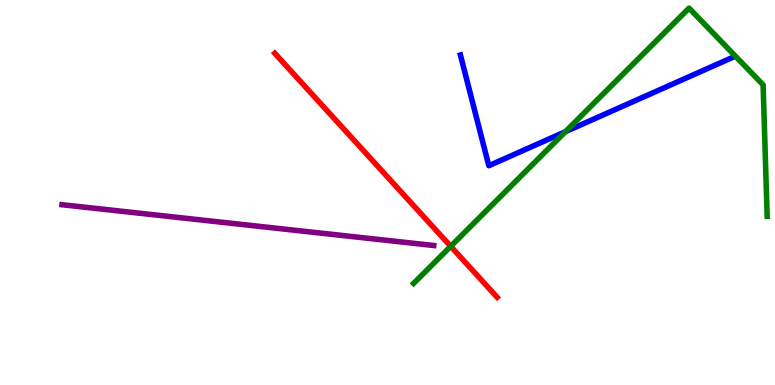[{'lines': ['blue', 'red'], 'intersections': []}, {'lines': ['green', 'red'], 'intersections': [{'x': 5.82, 'y': 3.6}]}, {'lines': ['purple', 'red'], 'intersections': []}, {'lines': ['blue', 'green'], 'intersections': [{'x': 7.3, 'y': 6.58}]}, {'lines': ['blue', 'purple'], 'intersections': []}, {'lines': ['green', 'purple'], 'intersections': []}]